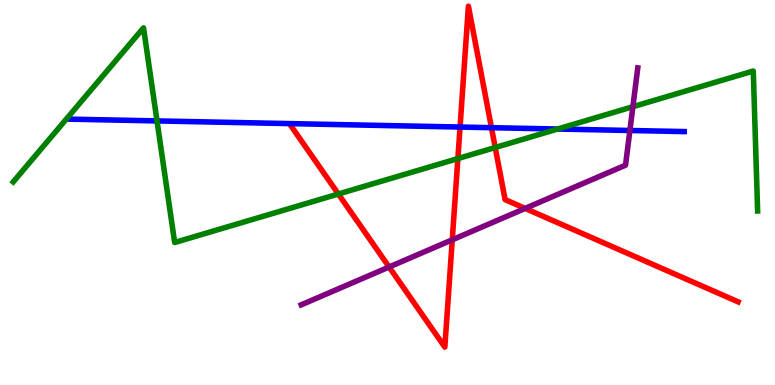[{'lines': ['blue', 'red'], 'intersections': [{'x': 5.94, 'y': 6.7}, {'x': 6.34, 'y': 6.68}]}, {'lines': ['green', 'red'], 'intersections': [{'x': 4.37, 'y': 4.96}, {'x': 5.91, 'y': 5.88}, {'x': 6.39, 'y': 6.17}]}, {'lines': ['purple', 'red'], 'intersections': [{'x': 5.02, 'y': 3.07}, {'x': 5.84, 'y': 3.77}, {'x': 6.78, 'y': 4.59}]}, {'lines': ['blue', 'green'], 'intersections': [{'x': 2.03, 'y': 6.86}, {'x': 7.19, 'y': 6.65}]}, {'lines': ['blue', 'purple'], 'intersections': [{'x': 8.13, 'y': 6.61}]}, {'lines': ['green', 'purple'], 'intersections': [{'x': 8.17, 'y': 7.23}]}]